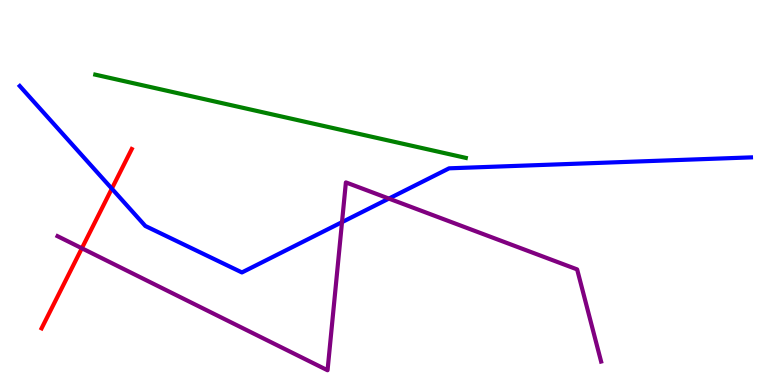[{'lines': ['blue', 'red'], 'intersections': [{'x': 1.44, 'y': 5.1}]}, {'lines': ['green', 'red'], 'intersections': []}, {'lines': ['purple', 'red'], 'intersections': [{'x': 1.06, 'y': 3.55}]}, {'lines': ['blue', 'green'], 'intersections': []}, {'lines': ['blue', 'purple'], 'intersections': [{'x': 4.41, 'y': 4.23}, {'x': 5.02, 'y': 4.84}]}, {'lines': ['green', 'purple'], 'intersections': []}]